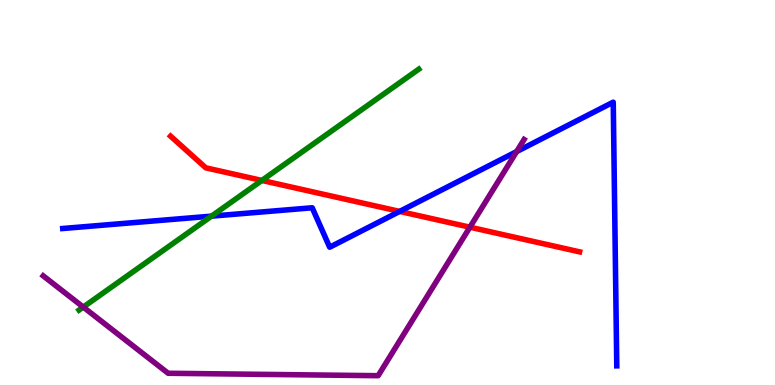[{'lines': ['blue', 'red'], 'intersections': [{'x': 5.16, 'y': 4.51}]}, {'lines': ['green', 'red'], 'intersections': [{'x': 3.38, 'y': 5.31}]}, {'lines': ['purple', 'red'], 'intersections': [{'x': 6.06, 'y': 4.1}]}, {'lines': ['blue', 'green'], 'intersections': [{'x': 2.73, 'y': 4.39}]}, {'lines': ['blue', 'purple'], 'intersections': [{'x': 6.67, 'y': 6.06}]}, {'lines': ['green', 'purple'], 'intersections': [{'x': 1.07, 'y': 2.02}]}]